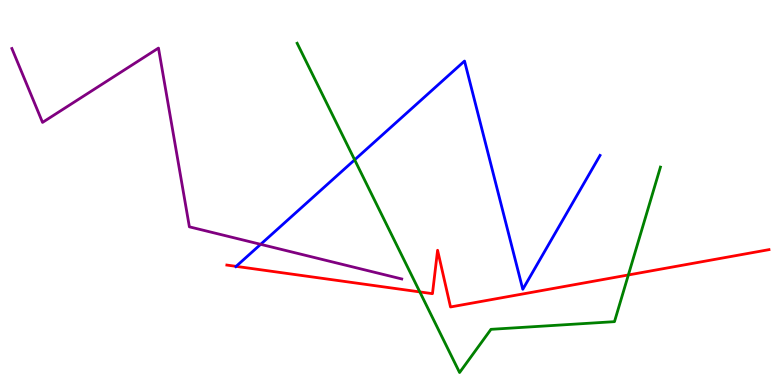[{'lines': ['blue', 'red'], 'intersections': [{'x': 3.05, 'y': 3.08}]}, {'lines': ['green', 'red'], 'intersections': [{'x': 5.42, 'y': 2.42}, {'x': 8.11, 'y': 2.86}]}, {'lines': ['purple', 'red'], 'intersections': []}, {'lines': ['blue', 'green'], 'intersections': [{'x': 4.58, 'y': 5.85}]}, {'lines': ['blue', 'purple'], 'intersections': [{'x': 3.36, 'y': 3.65}]}, {'lines': ['green', 'purple'], 'intersections': []}]